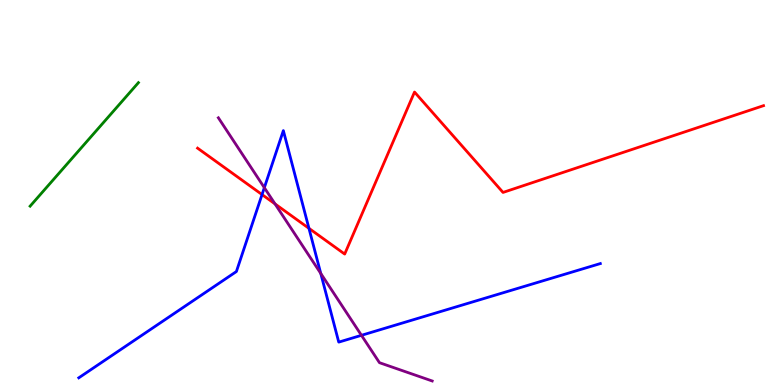[{'lines': ['blue', 'red'], 'intersections': [{'x': 3.38, 'y': 4.95}, {'x': 3.99, 'y': 4.07}]}, {'lines': ['green', 'red'], 'intersections': []}, {'lines': ['purple', 'red'], 'intersections': [{'x': 3.55, 'y': 4.7}]}, {'lines': ['blue', 'green'], 'intersections': []}, {'lines': ['blue', 'purple'], 'intersections': [{'x': 3.41, 'y': 5.13}, {'x': 4.14, 'y': 2.9}, {'x': 4.66, 'y': 1.29}]}, {'lines': ['green', 'purple'], 'intersections': []}]